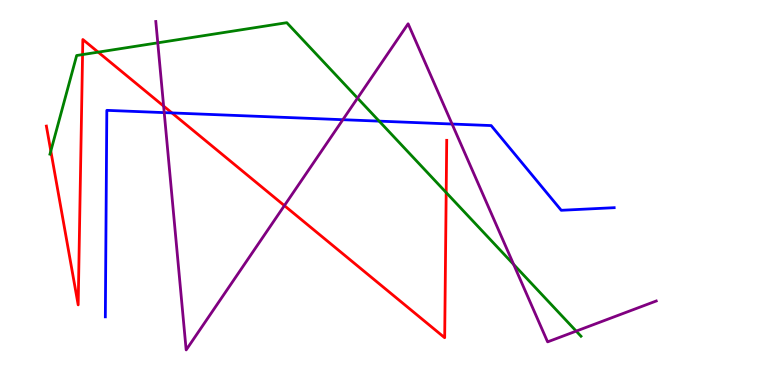[{'lines': ['blue', 'red'], 'intersections': [{'x': 2.22, 'y': 7.07}]}, {'lines': ['green', 'red'], 'intersections': [{'x': 0.656, 'y': 6.08}, {'x': 1.07, 'y': 8.58}, {'x': 1.27, 'y': 8.65}, {'x': 5.76, 'y': 5.0}]}, {'lines': ['purple', 'red'], 'intersections': [{'x': 2.11, 'y': 7.24}, {'x': 3.67, 'y': 4.66}]}, {'lines': ['blue', 'green'], 'intersections': [{'x': 4.89, 'y': 6.85}]}, {'lines': ['blue', 'purple'], 'intersections': [{'x': 2.12, 'y': 7.07}, {'x': 4.42, 'y': 6.89}, {'x': 5.83, 'y': 6.78}]}, {'lines': ['green', 'purple'], 'intersections': [{'x': 2.04, 'y': 8.89}, {'x': 4.61, 'y': 7.45}, {'x': 6.63, 'y': 3.13}, {'x': 7.43, 'y': 1.4}]}]